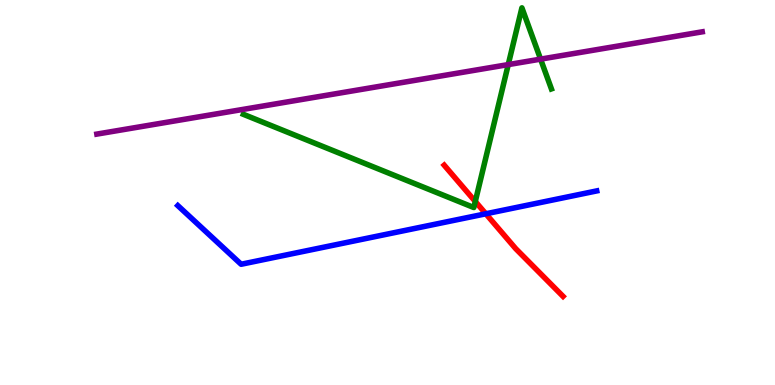[{'lines': ['blue', 'red'], 'intersections': [{'x': 6.27, 'y': 4.45}]}, {'lines': ['green', 'red'], 'intersections': [{'x': 6.13, 'y': 4.77}]}, {'lines': ['purple', 'red'], 'intersections': []}, {'lines': ['blue', 'green'], 'intersections': []}, {'lines': ['blue', 'purple'], 'intersections': []}, {'lines': ['green', 'purple'], 'intersections': [{'x': 6.56, 'y': 8.32}, {'x': 6.98, 'y': 8.46}]}]